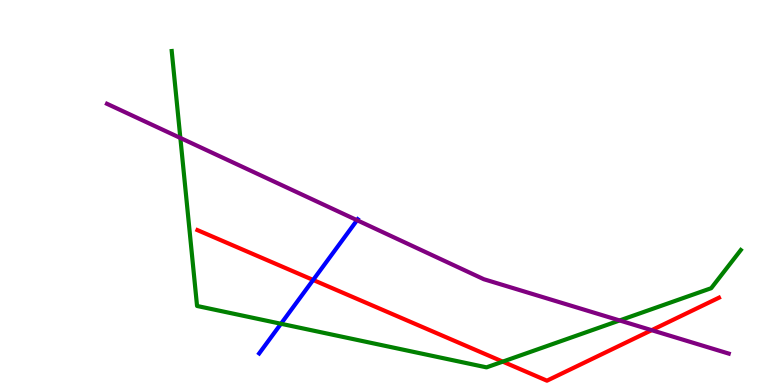[{'lines': ['blue', 'red'], 'intersections': [{'x': 4.04, 'y': 2.73}]}, {'lines': ['green', 'red'], 'intersections': [{'x': 6.49, 'y': 0.607}]}, {'lines': ['purple', 'red'], 'intersections': [{'x': 8.41, 'y': 1.42}]}, {'lines': ['blue', 'green'], 'intersections': [{'x': 3.63, 'y': 1.59}]}, {'lines': ['blue', 'purple'], 'intersections': [{'x': 4.61, 'y': 4.28}]}, {'lines': ['green', 'purple'], 'intersections': [{'x': 2.33, 'y': 6.42}, {'x': 8.0, 'y': 1.68}]}]